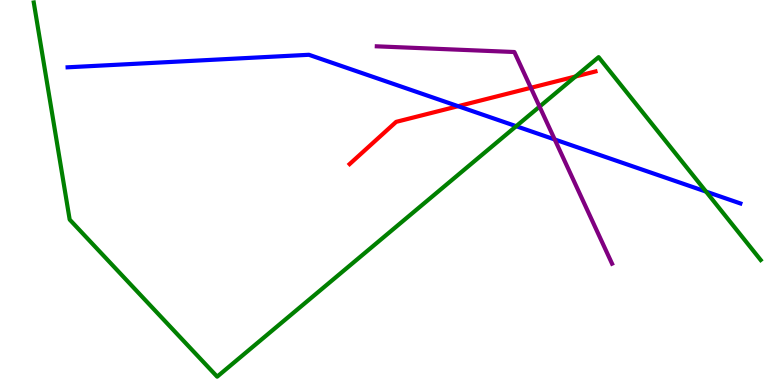[{'lines': ['blue', 'red'], 'intersections': [{'x': 5.91, 'y': 7.24}]}, {'lines': ['green', 'red'], 'intersections': [{'x': 7.43, 'y': 8.01}]}, {'lines': ['purple', 'red'], 'intersections': [{'x': 6.85, 'y': 7.72}]}, {'lines': ['blue', 'green'], 'intersections': [{'x': 6.66, 'y': 6.72}, {'x': 9.11, 'y': 5.02}]}, {'lines': ['blue', 'purple'], 'intersections': [{'x': 7.16, 'y': 6.38}]}, {'lines': ['green', 'purple'], 'intersections': [{'x': 6.96, 'y': 7.23}]}]